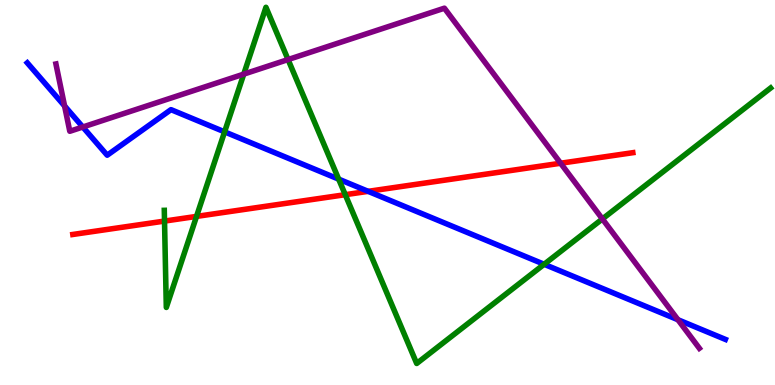[{'lines': ['blue', 'red'], 'intersections': [{'x': 4.75, 'y': 5.03}]}, {'lines': ['green', 'red'], 'intersections': [{'x': 2.12, 'y': 4.26}, {'x': 2.54, 'y': 4.38}, {'x': 4.45, 'y': 4.94}]}, {'lines': ['purple', 'red'], 'intersections': [{'x': 7.23, 'y': 5.76}]}, {'lines': ['blue', 'green'], 'intersections': [{'x': 2.9, 'y': 6.58}, {'x': 4.37, 'y': 5.35}, {'x': 7.02, 'y': 3.14}]}, {'lines': ['blue', 'purple'], 'intersections': [{'x': 0.833, 'y': 7.25}, {'x': 1.07, 'y': 6.7}, {'x': 8.75, 'y': 1.7}]}, {'lines': ['green', 'purple'], 'intersections': [{'x': 3.15, 'y': 8.07}, {'x': 3.72, 'y': 8.45}, {'x': 7.77, 'y': 4.31}]}]